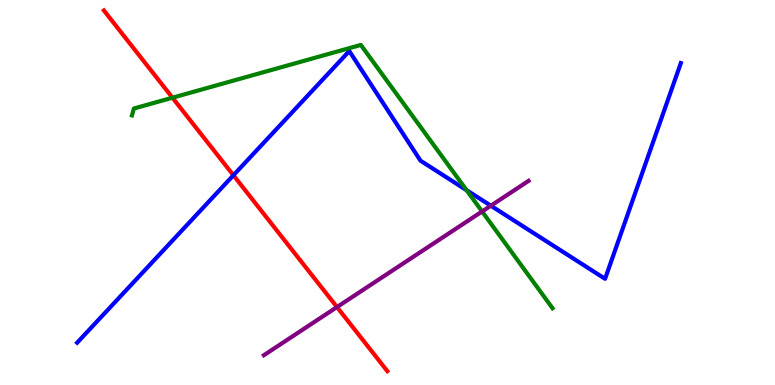[{'lines': ['blue', 'red'], 'intersections': [{'x': 3.01, 'y': 5.45}]}, {'lines': ['green', 'red'], 'intersections': [{'x': 2.23, 'y': 7.46}]}, {'lines': ['purple', 'red'], 'intersections': [{'x': 4.35, 'y': 2.02}]}, {'lines': ['blue', 'green'], 'intersections': [{'x': 6.02, 'y': 5.06}]}, {'lines': ['blue', 'purple'], 'intersections': [{'x': 6.33, 'y': 4.66}]}, {'lines': ['green', 'purple'], 'intersections': [{'x': 6.22, 'y': 4.51}]}]